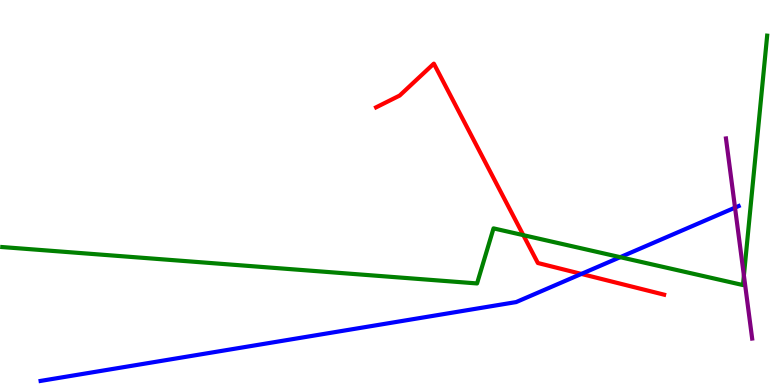[{'lines': ['blue', 'red'], 'intersections': [{'x': 7.5, 'y': 2.89}]}, {'lines': ['green', 'red'], 'intersections': [{'x': 6.75, 'y': 3.89}]}, {'lines': ['purple', 'red'], 'intersections': []}, {'lines': ['blue', 'green'], 'intersections': [{'x': 8.0, 'y': 3.32}]}, {'lines': ['blue', 'purple'], 'intersections': [{'x': 9.48, 'y': 4.61}]}, {'lines': ['green', 'purple'], 'intersections': [{'x': 9.6, 'y': 2.84}]}]